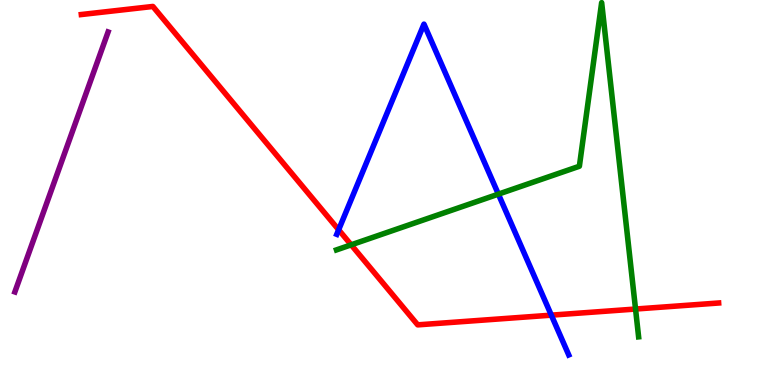[{'lines': ['blue', 'red'], 'intersections': [{'x': 4.37, 'y': 4.03}, {'x': 7.11, 'y': 1.81}]}, {'lines': ['green', 'red'], 'intersections': [{'x': 4.53, 'y': 3.64}, {'x': 8.2, 'y': 1.97}]}, {'lines': ['purple', 'red'], 'intersections': []}, {'lines': ['blue', 'green'], 'intersections': [{'x': 6.43, 'y': 4.96}]}, {'lines': ['blue', 'purple'], 'intersections': []}, {'lines': ['green', 'purple'], 'intersections': []}]